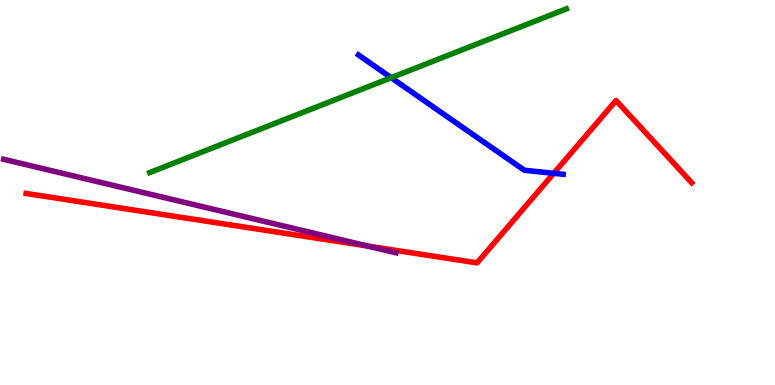[{'lines': ['blue', 'red'], 'intersections': [{'x': 7.15, 'y': 5.5}]}, {'lines': ['green', 'red'], 'intersections': []}, {'lines': ['purple', 'red'], 'intersections': [{'x': 4.74, 'y': 3.61}]}, {'lines': ['blue', 'green'], 'intersections': [{'x': 5.05, 'y': 7.98}]}, {'lines': ['blue', 'purple'], 'intersections': []}, {'lines': ['green', 'purple'], 'intersections': []}]